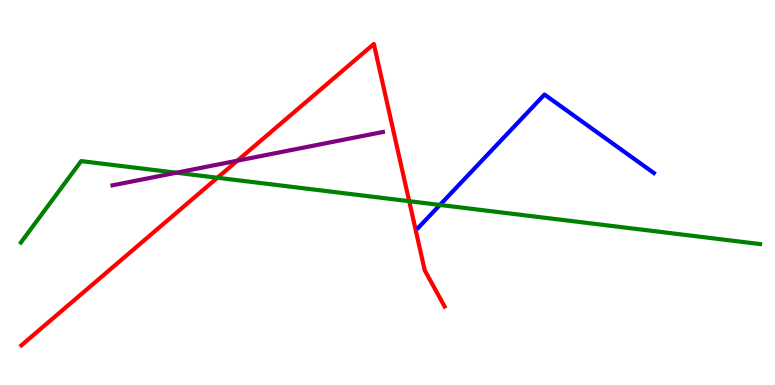[{'lines': ['blue', 'red'], 'intersections': []}, {'lines': ['green', 'red'], 'intersections': [{'x': 2.81, 'y': 5.38}, {'x': 5.28, 'y': 4.77}]}, {'lines': ['purple', 'red'], 'intersections': [{'x': 3.06, 'y': 5.83}]}, {'lines': ['blue', 'green'], 'intersections': [{'x': 5.68, 'y': 4.68}]}, {'lines': ['blue', 'purple'], 'intersections': []}, {'lines': ['green', 'purple'], 'intersections': [{'x': 2.28, 'y': 5.51}]}]